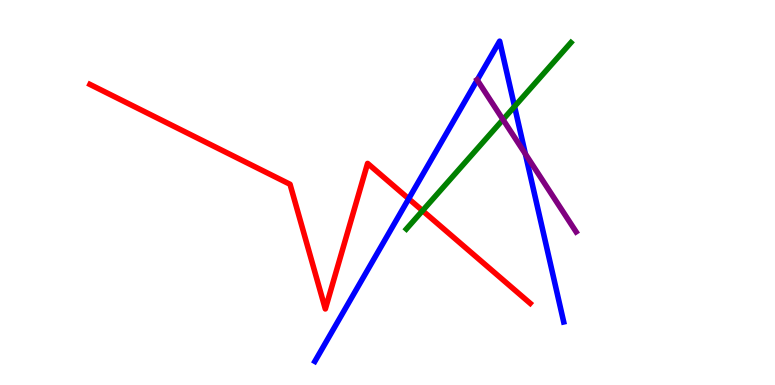[{'lines': ['blue', 'red'], 'intersections': [{'x': 5.27, 'y': 4.84}]}, {'lines': ['green', 'red'], 'intersections': [{'x': 5.45, 'y': 4.53}]}, {'lines': ['purple', 'red'], 'intersections': []}, {'lines': ['blue', 'green'], 'intersections': [{'x': 6.64, 'y': 7.23}]}, {'lines': ['blue', 'purple'], 'intersections': [{'x': 6.16, 'y': 7.92}, {'x': 6.78, 'y': 6.0}]}, {'lines': ['green', 'purple'], 'intersections': [{'x': 6.49, 'y': 6.89}]}]